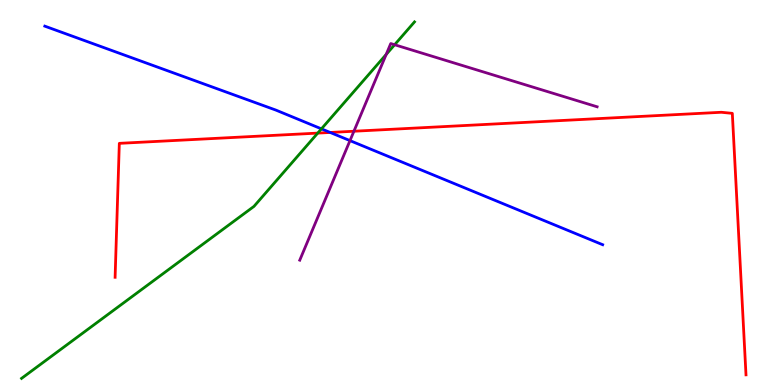[{'lines': ['blue', 'red'], 'intersections': [{'x': 4.26, 'y': 6.56}]}, {'lines': ['green', 'red'], 'intersections': [{'x': 4.1, 'y': 6.54}]}, {'lines': ['purple', 'red'], 'intersections': [{'x': 4.57, 'y': 6.59}]}, {'lines': ['blue', 'green'], 'intersections': [{'x': 4.15, 'y': 6.65}]}, {'lines': ['blue', 'purple'], 'intersections': [{'x': 4.52, 'y': 6.35}]}, {'lines': ['green', 'purple'], 'intersections': [{'x': 4.98, 'y': 8.59}, {'x': 5.09, 'y': 8.84}]}]